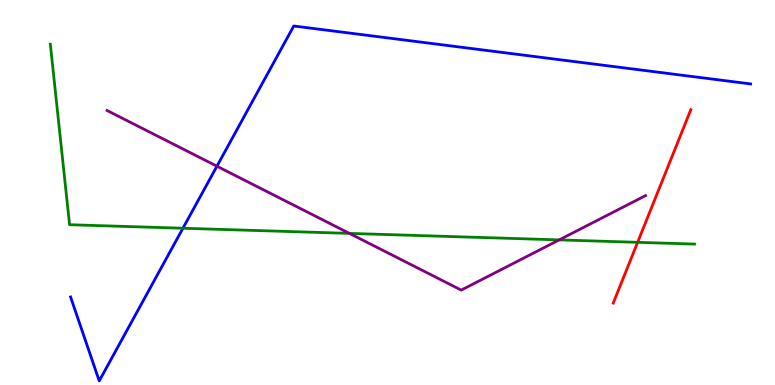[{'lines': ['blue', 'red'], 'intersections': []}, {'lines': ['green', 'red'], 'intersections': [{'x': 8.23, 'y': 3.71}]}, {'lines': ['purple', 'red'], 'intersections': []}, {'lines': ['blue', 'green'], 'intersections': [{'x': 2.36, 'y': 4.07}]}, {'lines': ['blue', 'purple'], 'intersections': [{'x': 2.8, 'y': 5.68}]}, {'lines': ['green', 'purple'], 'intersections': [{'x': 4.51, 'y': 3.94}, {'x': 7.22, 'y': 3.77}]}]